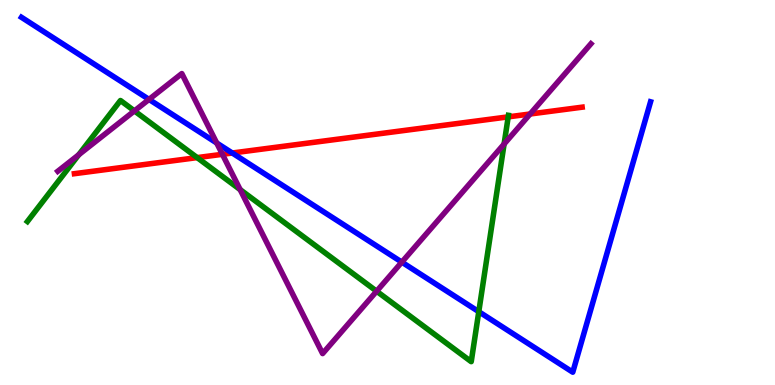[{'lines': ['blue', 'red'], 'intersections': [{'x': 3.0, 'y': 6.03}]}, {'lines': ['green', 'red'], 'intersections': [{'x': 2.54, 'y': 5.91}, {'x': 6.56, 'y': 6.96}]}, {'lines': ['purple', 'red'], 'intersections': [{'x': 2.87, 'y': 5.99}, {'x': 6.84, 'y': 7.04}]}, {'lines': ['blue', 'green'], 'intersections': [{'x': 6.18, 'y': 1.9}]}, {'lines': ['blue', 'purple'], 'intersections': [{'x': 1.92, 'y': 7.42}, {'x': 2.8, 'y': 6.29}, {'x': 5.18, 'y': 3.19}]}, {'lines': ['green', 'purple'], 'intersections': [{'x': 1.02, 'y': 5.98}, {'x': 1.73, 'y': 7.12}, {'x': 3.1, 'y': 5.07}, {'x': 4.86, 'y': 2.44}, {'x': 6.5, 'y': 6.26}]}]